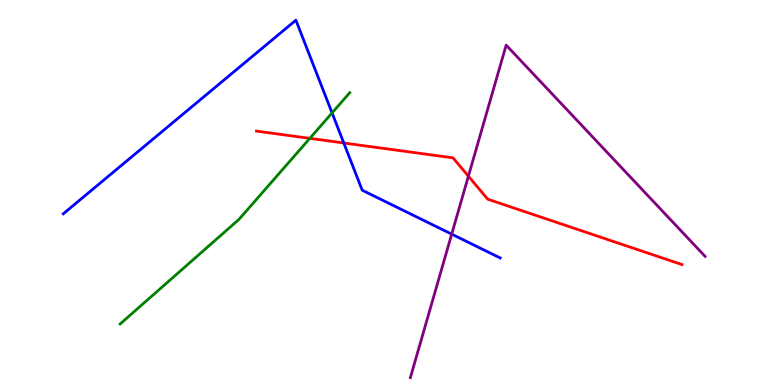[{'lines': ['blue', 'red'], 'intersections': [{'x': 4.44, 'y': 6.29}]}, {'lines': ['green', 'red'], 'intersections': [{'x': 4.0, 'y': 6.41}]}, {'lines': ['purple', 'red'], 'intersections': [{'x': 6.04, 'y': 5.42}]}, {'lines': ['blue', 'green'], 'intersections': [{'x': 4.28, 'y': 7.07}]}, {'lines': ['blue', 'purple'], 'intersections': [{'x': 5.83, 'y': 3.92}]}, {'lines': ['green', 'purple'], 'intersections': []}]